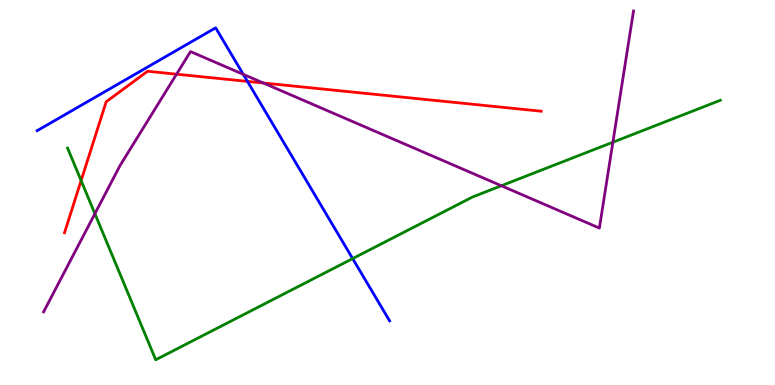[{'lines': ['blue', 'red'], 'intersections': [{'x': 3.19, 'y': 7.89}]}, {'lines': ['green', 'red'], 'intersections': [{'x': 1.05, 'y': 5.31}]}, {'lines': ['purple', 'red'], 'intersections': [{'x': 2.28, 'y': 8.07}, {'x': 3.4, 'y': 7.84}]}, {'lines': ['blue', 'green'], 'intersections': [{'x': 4.55, 'y': 3.28}]}, {'lines': ['blue', 'purple'], 'intersections': [{'x': 3.14, 'y': 8.07}]}, {'lines': ['green', 'purple'], 'intersections': [{'x': 1.22, 'y': 4.45}, {'x': 6.47, 'y': 5.18}, {'x': 7.91, 'y': 6.31}]}]